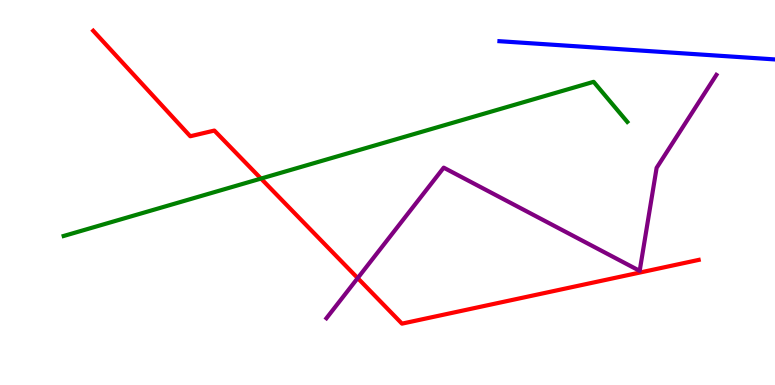[{'lines': ['blue', 'red'], 'intersections': []}, {'lines': ['green', 'red'], 'intersections': [{'x': 3.37, 'y': 5.36}]}, {'lines': ['purple', 'red'], 'intersections': [{'x': 4.62, 'y': 2.78}]}, {'lines': ['blue', 'green'], 'intersections': []}, {'lines': ['blue', 'purple'], 'intersections': []}, {'lines': ['green', 'purple'], 'intersections': []}]